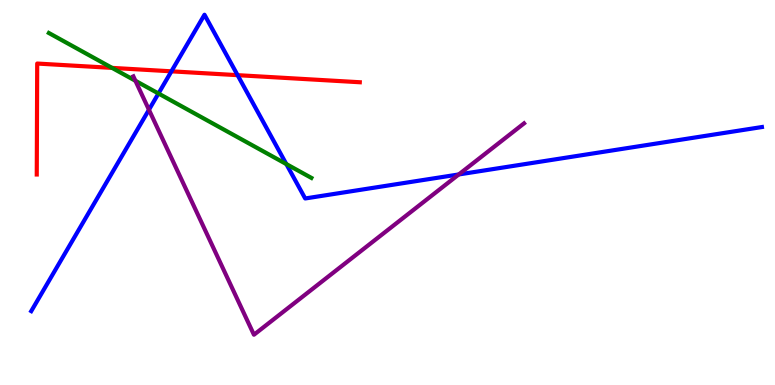[{'lines': ['blue', 'red'], 'intersections': [{'x': 2.21, 'y': 8.15}, {'x': 3.07, 'y': 8.05}]}, {'lines': ['green', 'red'], 'intersections': [{'x': 1.45, 'y': 8.24}]}, {'lines': ['purple', 'red'], 'intersections': []}, {'lines': ['blue', 'green'], 'intersections': [{'x': 2.04, 'y': 7.57}, {'x': 3.69, 'y': 5.74}]}, {'lines': ['blue', 'purple'], 'intersections': [{'x': 1.92, 'y': 7.15}, {'x': 5.92, 'y': 5.47}]}, {'lines': ['green', 'purple'], 'intersections': [{'x': 1.75, 'y': 7.9}]}]